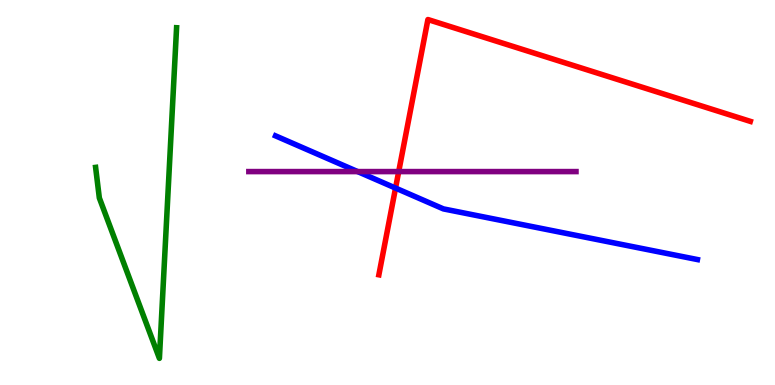[{'lines': ['blue', 'red'], 'intersections': [{'x': 5.1, 'y': 5.12}]}, {'lines': ['green', 'red'], 'intersections': []}, {'lines': ['purple', 'red'], 'intersections': [{'x': 5.14, 'y': 5.54}]}, {'lines': ['blue', 'green'], 'intersections': []}, {'lines': ['blue', 'purple'], 'intersections': [{'x': 4.61, 'y': 5.54}]}, {'lines': ['green', 'purple'], 'intersections': []}]